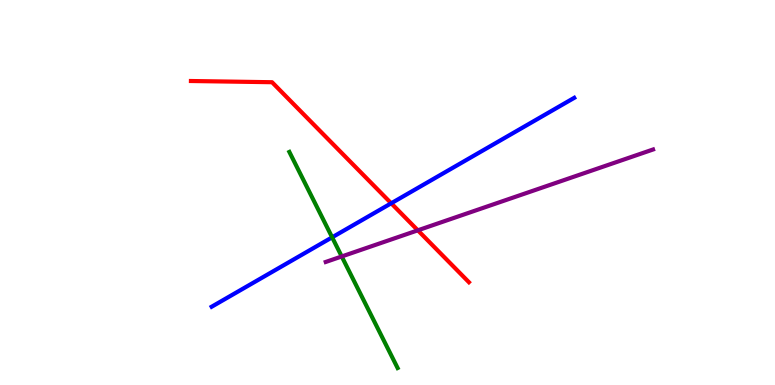[{'lines': ['blue', 'red'], 'intersections': [{'x': 5.05, 'y': 4.72}]}, {'lines': ['green', 'red'], 'intersections': []}, {'lines': ['purple', 'red'], 'intersections': [{'x': 5.39, 'y': 4.02}]}, {'lines': ['blue', 'green'], 'intersections': [{'x': 4.29, 'y': 3.84}]}, {'lines': ['blue', 'purple'], 'intersections': []}, {'lines': ['green', 'purple'], 'intersections': [{'x': 4.41, 'y': 3.34}]}]